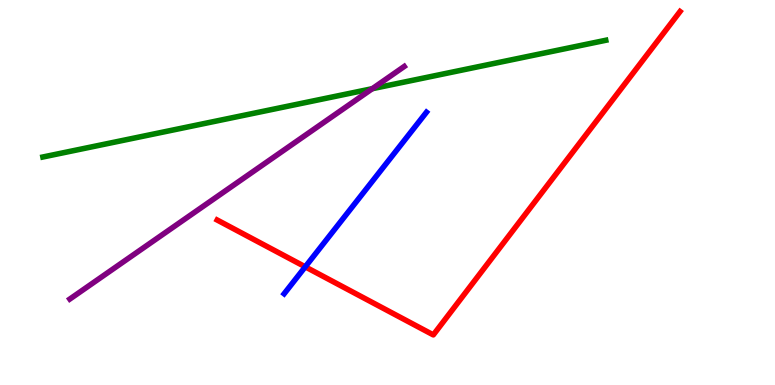[{'lines': ['blue', 'red'], 'intersections': [{'x': 3.94, 'y': 3.07}]}, {'lines': ['green', 'red'], 'intersections': []}, {'lines': ['purple', 'red'], 'intersections': []}, {'lines': ['blue', 'green'], 'intersections': []}, {'lines': ['blue', 'purple'], 'intersections': []}, {'lines': ['green', 'purple'], 'intersections': [{'x': 4.8, 'y': 7.7}]}]